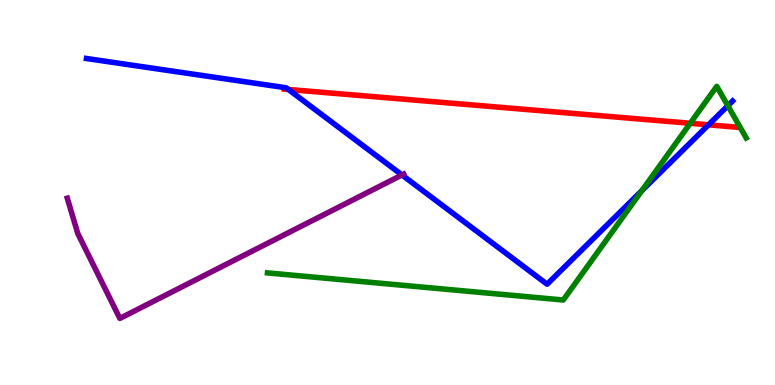[{'lines': ['blue', 'red'], 'intersections': [{'x': 3.72, 'y': 7.68}, {'x': 9.14, 'y': 6.76}]}, {'lines': ['green', 'red'], 'intersections': [{'x': 8.91, 'y': 6.8}]}, {'lines': ['purple', 'red'], 'intersections': []}, {'lines': ['blue', 'green'], 'intersections': [{'x': 8.28, 'y': 5.05}, {'x': 9.39, 'y': 7.25}]}, {'lines': ['blue', 'purple'], 'intersections': [{'x': 5.19, 'y': 5.46}]}, {'lines': ['green', 'purple'], 'intersections': []}]